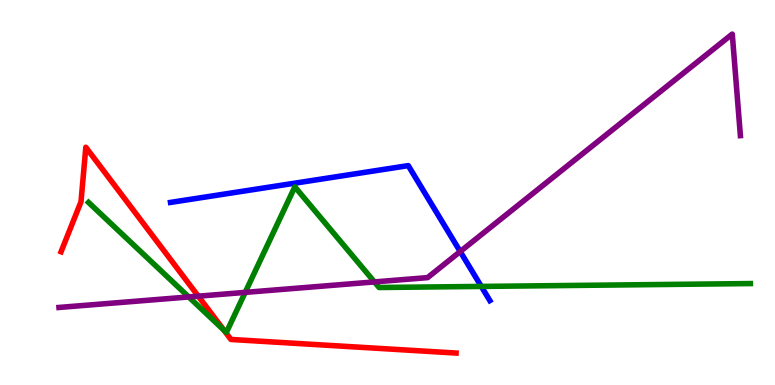[{'lines': ['blue', 'red'], 'intersections': []}, {'lines': ['green', 'red'], 'intersections': [{'x': 2.89, 'y': 1.42}]}, {'lines': ['purple', 'red'], 'intersections': [{'x': 2.56, 'y': 2.31}]}, {'lines': ['blue', 'green'], 'intersections': [{'x': 6.21, 'y': 2.56}]}, {'lines': ['blue', 'purple'], 'intersections': [{'x': 5.94, 'y': 3.47}]}, {'lines': ['green', 'purple'], 'intersections': [{'x': 2.44, 'y': 2.29}, {'x': 3.16, 'y': 2.41}, {'x': 4.83, 'y': 2.68}]}]